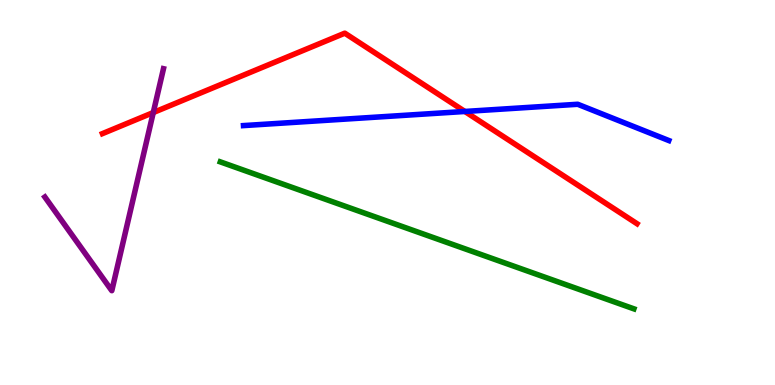[{'lines': ['blue', 'red'], 'intersections': [{'x': 6.0, 'y': 7.1}]}, {'lines': ['green', 'red'], 'intersections': []}, {'lines': ['purple', 'red'], 'intersections': [{'x': 1.98, 'y': 7.08}]}, {'lines': ['blue', 'green'], 'intersections': []}, {'lines': ['blue', 'purple'], 'intersections': []}, {'lines': ['green', 'purple'], 'intersections': []}]